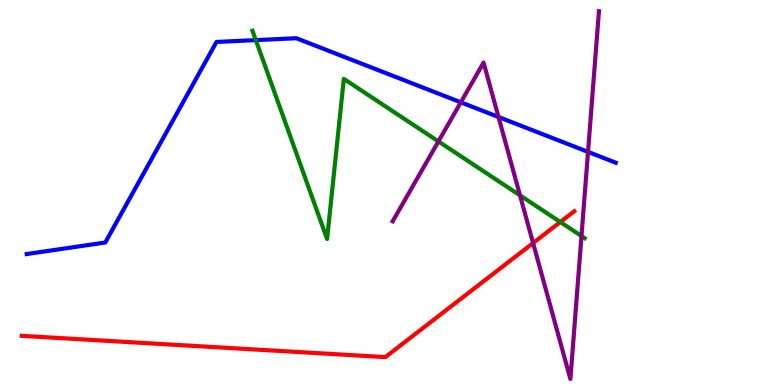[{'lines': ['blue', 'red'], 'intersections': []}, {'lines': ['green', 'red'], 'intersections': [{'x': 7.23, 'y': 4.23}]}, {'lines': ['purple', 'red'], 'intersections': [{'x': 6.88, 'y': 3.69}]}, {'lines': ['blue', 'green'], 'intersections': [{'x': 3.3, 'y': 8.96}]}, {'lines': ['blue', 'purple'], 'intersections': [{'x': 5.95, 'y': 7.34}, {'x': 6.43, 'y': 6.96}, {'x': 7.59, 'y': 6.05}]}, {'lines': ['green', 'purple'], 'intersections': [{'x': 5.66, 'y': 6.33}, {'x': 6.71, 'y': 4.93}, {'x': 7.5, 'y': 3.87}]}]